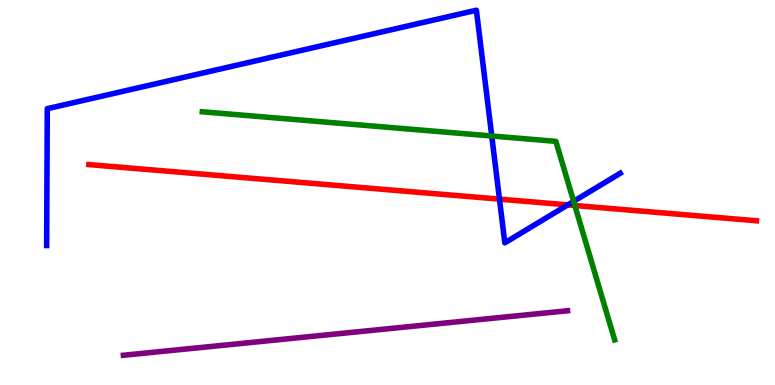[{'lines': ['blue', 'red'], 'intersections': [{'x': 6.44, 'y': 4.83}, {'x': 7.33, 'y': 4.68}]}, {'lines': ['green', 'red'], 'intersections': [{'x': 7.42, 'y': 4.66}]}, {'lines': ['purple', 'red'], 'intersections': []}, {'lines': ['blue', 'green'], 'intersections': [{'x': 6.35, 'y': 6.47}, {'x': 7.4, 'y': 4.77}]}, {'lines': ['blue', 'purple'], 'intersections': []}, {'lines': ['green', 'purple'], 'intersections': []}]